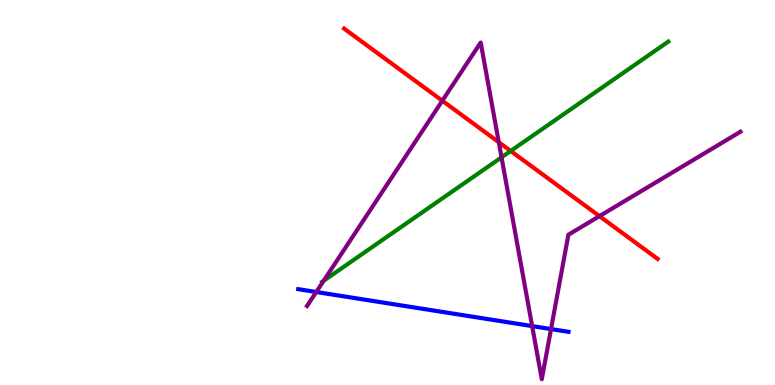[{'lines': ['blue', 'red'], 'intersections': []}, {'lines': ['green', 'red'], 'intersections': [{'x': 6.59, 'y': 6.08}]}, {'lines': ['purple', 'red'], 'intersections': [{'x': 5.71, 'y': 7.38}, {'x': 6.44, 'y': 6.31}, {'x': 7.73, 'y': 4.39}]}, {'lines': ['blue', 'green'], 'intersections': []}, {'lines': ['blue', 'purple'], 'intersections': [{'x': 4.08, 'y': 2.42}, {'x': 6.87, 'y': 1.53}, {'x': 7.11, 'y': 1.45}]}, {'lines': ['green', 'purple'], 'intersections': [{'x': 4.18, 'y': 2.71}, {'x': 6.47, 'y': 5.91}]}]